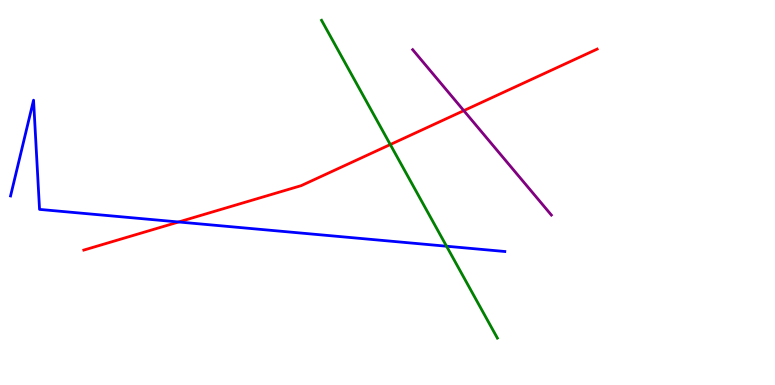[{'lines': ['blue', 'red'], 'intersections': [{'x': 2.3, 'y': 4.23}]}, {'lines': ['green', 'red'], 'intersections': [{'x': 5.04, 'y': 6.25}]}, {'lines': ['purple', 'red'], 'intersections': [{'x': 5.98, 'y': 7.13}]}, {'lines': ['blue', 'green'], 'intersections': [{'x': 5.76, 'y': 3.6}]}, {'lines': ['blue', 'purple'], 'intersections': []}, {'lines': ['green', 'purple'], 'intersections': []}]